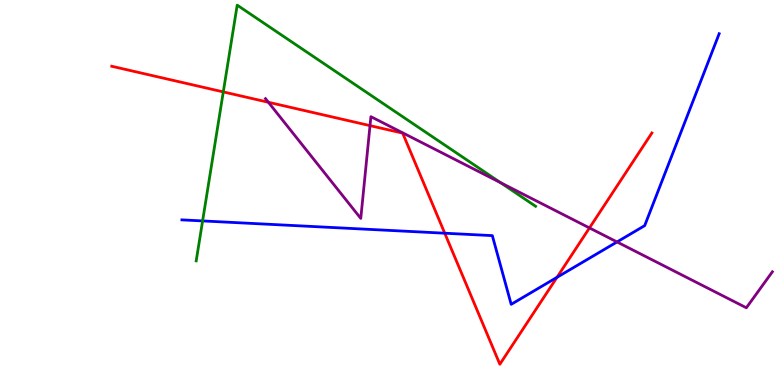[{'lines': ['blue', 'red'], 'intersections': [{'x': 5.74, 'y': 3.94}, {'x': 7.19, 'y': 2.8}]}, {'lines': ['green', 'red'], 'intersections': [{'x': 2.88, 'y': 7.61}]}, {'lines': ['purple', 'red'], 'intersections': [{'x': 3.46, 'y': 7.34}, {'x': 4.77, 'y': 6.74}, {'x': 7.61, 'y': 4.08}]}, {'lines': ['blue', 'green'], 'intersections': [{'x': 2.61, 'y': 4.26}]}, {'lines': ['blue', 'purple'], 'intersections': [{'x': 7.96, 'y': 3.72}]}, {'lines': ['green', 'purple'], 'intersections': [{'x': 6.46, 'y': 5.26}]}]